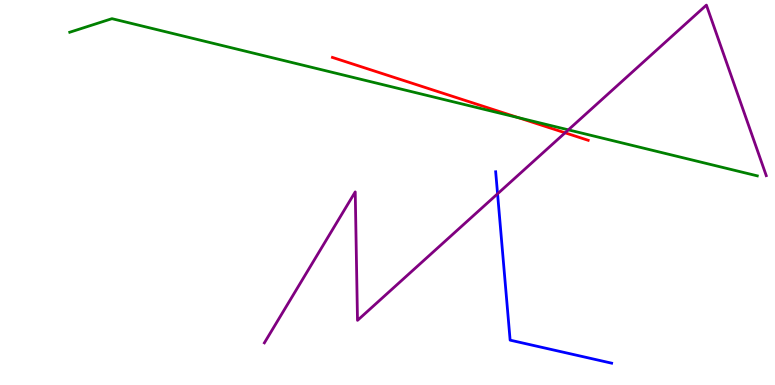[{'lines': ['blue', 'red'], 'intersections': []}, {'lines': ['green', 'red'], 'intersections': [{'x': 6.69, 'y': 6.94}]}, {'lines': ['purple', 'red'], 'intersections': [{'x': 7.29, 'y': 6.55}]}, {'lines': ['blue', 'green'], 'intersections': []}, {'lines': ['blue', 'purple'], 'intersections': [{'x': 6.42, 'y': 4.97}]}, {'lines': ['green', 'purple'], 'intersections': [{'x': 7.33, 'y': 6.63}]}]